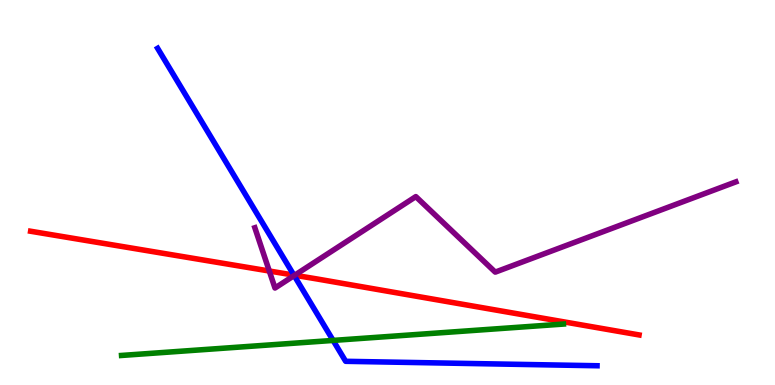[{'lines': ['blue', 'red'], 'intersections': [{'x': 3.79, 'y': 2.85}]}, {'lines': ['green', 'red'], 'intersections': []}, {'lines': ['purple', 'red'], 'intersections': [{'x': 3.47, 'y': 2.96}, {'x': 3.8, 'y': 2.85}]}, {'lines': ['blue', 'green'], 'intersections': [{'x': 4.3, 'y': 1.16}]}, {'lines': ['blue', 'purple'], 'intersections': [{'x': 3.8, 'y': 2.84}]}, {'lines': ['green', 'purple'], 'intersections': []}]